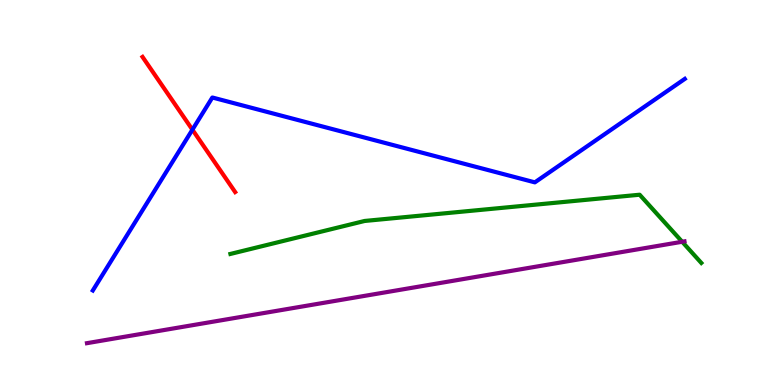[{'lines': ['blue', 'red'], 'intersections': [{'x': 2.48, 'y': 6.63}]}, {'lines': ['green', 'red'], 'intersections': []}, {'lines': ['purple', 'red'], 'intersections': []}, {'lines': ['blue', 'green'], 'intersections': []}, {'lines': ['blue', 'purple'], 'intersections': []}, {'lines': ['green', 'purple'], 'intersections': [{'x': 8.8, 'y': 3.72}]}]